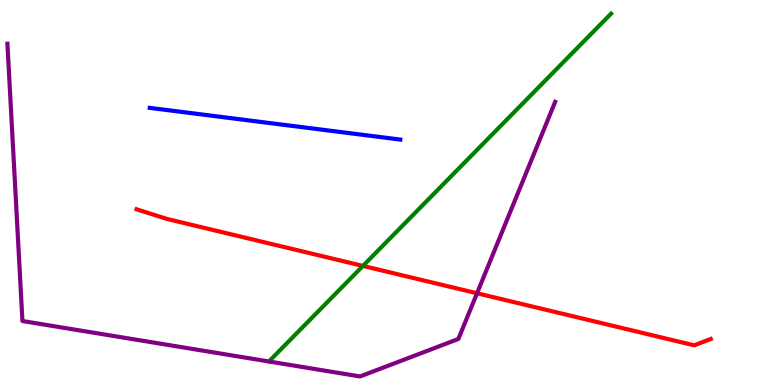[{'lines': ['blue', 'red'], 'intersections': []}, {'lines': ['green', 'red'], 'intersections': [{'x': 4.68, 'y': 3.09}]}, {'lines': ['purple', 'red'], 'intersections': [{'x': 6.16, 'y': 2.38}]}, {'lines': ['blue', 'green'], 'intersections': []}, {'lines': ['blue', 'purple'], 'intersections': []}, {'lines': ['green', 'purple'], 'intersections': []}]